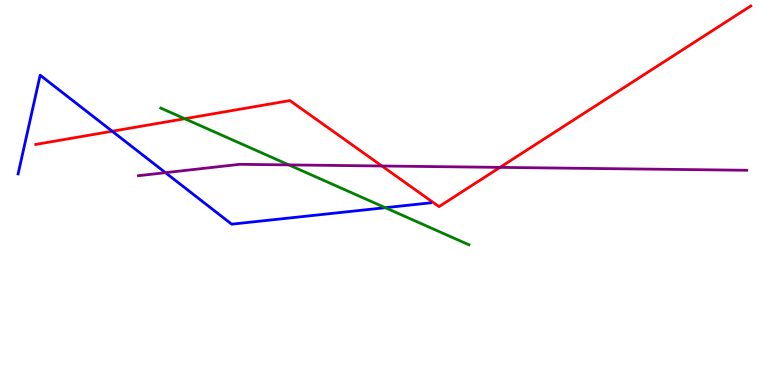[{'lines': ['blue', 'red'], 'intersections': [{'x': 1.45, 'y': 6.59}]}, {'lines': ['green', 'red'], 'intersections': [{'x': 2.38, 'y': 6.92}]}, {'lines': ['purple', 'red'], 'intersections': [{'x': 4.93, 'y': 5.69}, {'x': 6.45, 'y': 5.65}]}, {'lines': ['blue', 'green'], 'intersections': [{'x': 4.97, 'y': 4.61}]}, {'lines': ['blue', 'purple'], 'intersections': [{'x': 2.13, 'y': 5.52}]}, {'lines': ['green', 'purple'], 'intersections': [{'x': 3.73, 'y': 5.72}]}]